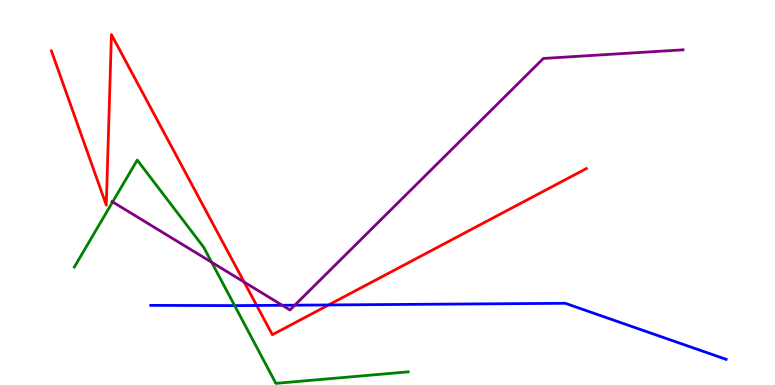[{'lines': ['blue', 'red'], 'intersections': [{'x': 3.31, 'y': 2.07}, {'x': 4.24, 'y': 2.08}]}, {'lines': ['green', 'red'], 'intersections': []}, {'lines': ['purple', 'red'], 'intersections': [{'x': 3.15, 'y': 2.67}]}, {'lines': ['blue', 'green'], 'intersections': [{'x': 3.03, 'y': 2.06}]}, {'lines': ['blue', 'purple'], 'intersections': [{'x': 3.64, 'y': 2.07}, {'x': 3.8, 'y': 2.07}]}, {'lines': ['green', 'purple'], 'intersections': [{'x': 1.45, 'y': 4.76}, {'x': 2.73, 'y': 3.19}]}]